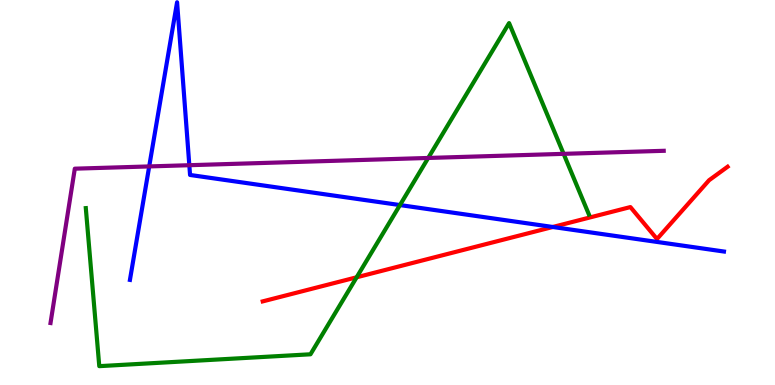[{'lines': ['blue', 'red'], 'intersections': [{'x': 7.13, 'y': 4.1}]}, {'lines': ['green', 'red'], 'intersections': [{'x': 4.6, 'y': 2.8}]}, {'lines': ['purple', 'red'], 'intersections': []}, {'lines': ['blue', 'green'], 'intersections': [{'x': 5.16, 'y': 4.67}]}, {'lines': ['blue', 'purple'], 'intersections': [{'x': 1.93, 'y': 5.68}, {'x': 2.44, 'y': 5.71}]}, {'lines': ['green', 'purple'], 'intersections': [{'x': 5.53, 'y': 5.9}, {'x': 7.27, 'y': 6.0}]}]